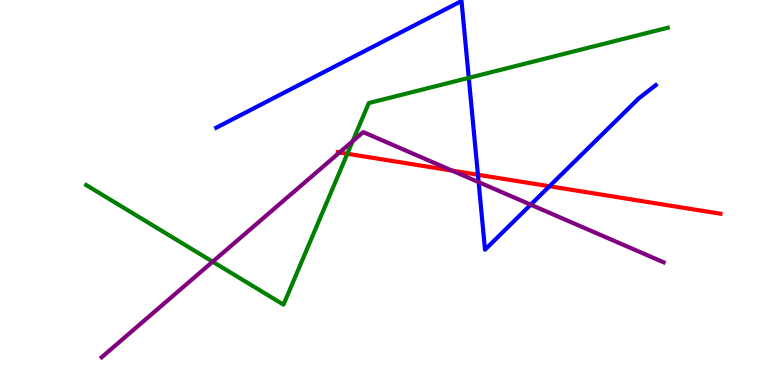[{'lines': ['blue', 'red'], 'intersections': [{'x': 6.17, 'y': 5.46}, {'x': 7.09, 'y': 5.16}]}, {'lines': ['green', 'red'], 'intersections': [{'x': 4.48, 'y': 6.01}]}, {'lines': ['purple', 'red'], 'intersections': [{'x': 4.38, 'y': 6.04}, {'x': 5.83, 'y': 5.57}]}, {'lines': ['blue', 'green'], 'intersections': [{'x': 6.05, 'y': 7.98}]}, {'lines': ['blue', 'purple'], 'intersections': [{'x': 6.18, 'y': 5.27}, {'x': 6.85, 'y': 4.68}]}, {'lines': ['green', 'purple'], 'intersections': [{'x': 2.74, 'y': 3.2}, {'x': 4.55, 'y': 6.33}]}]